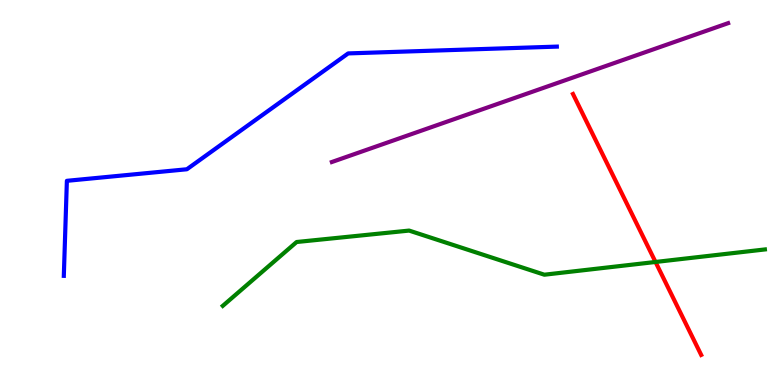[{'lines': ['blue', 'red'], 'intersections': []}, {'lines': ['green', 'red'], 'intersections': [{'x': 8.46, 'y': 3.2}]}, {'lines': ['purple', 'red'], 'intersections': []}, {'lines': ['blue', 'green'], 'intersections': []}, {'lines': ['blue', 'purple'], 'intersections': []}, {'lines': ['green', 'purple'], 'intersections': []}]